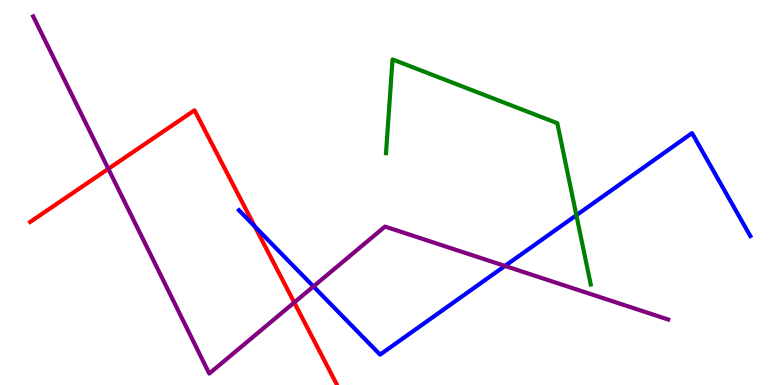[{'lines': ['blue', 'red'], 'intersections': [{'x': 3.29, 'y': 4.12}]}, {'lines': ['green', 'red'], 'intersections': []}, {'lines': ['purple', 'red'], 'intersections': [{'x': 1.4, 'y': 5.61}, {'x': 3.8, 'y': 2.14}]}, {'lines': ['blue', 'green'], 'intersections': [{'x': 7.44, 'y': 4.41}]}, {'lines': ['blue', 'purple'], 'intersections': [{'x': 4.04, 'y': 2.56}, {'x': 6.52, 'y': 3.09}]}, {'lines': ['green', 'purple'], 'intersections': []}]